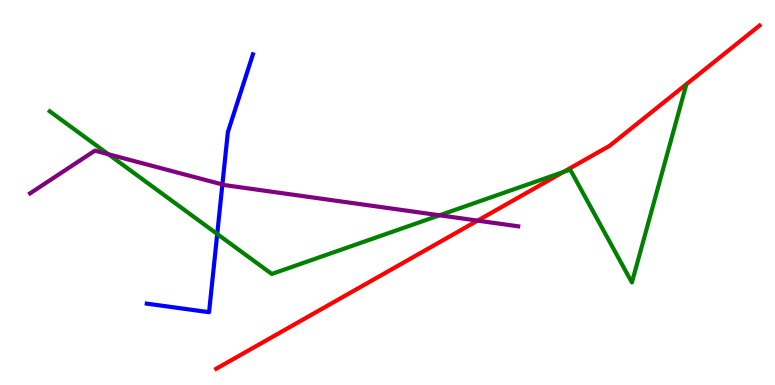[{'lines': ['blue', 'red'], 'intersections': []}, {'lines': ['green', 'red'], 'intersections': [{'x': 7.27, 'y': 5.53}]}, {'lines': ['purple', 'red'], 'intersections': [{'x': 6.16, 'y': 4.27}]}, {'lines': ['blue', 'green'], 'intersections': [{'x': 2.8, 'y': 3.92}]}, {'lines': ['blue', 'purple'], 'intersections': [{'x': 2.87, 'y': 5.21}]}, {'lines': ['green', 'purple'], 'intersections': [{'x': 1.4, 'y': 5.99}, {'x': 5.67, 'y': 4.41}]}]